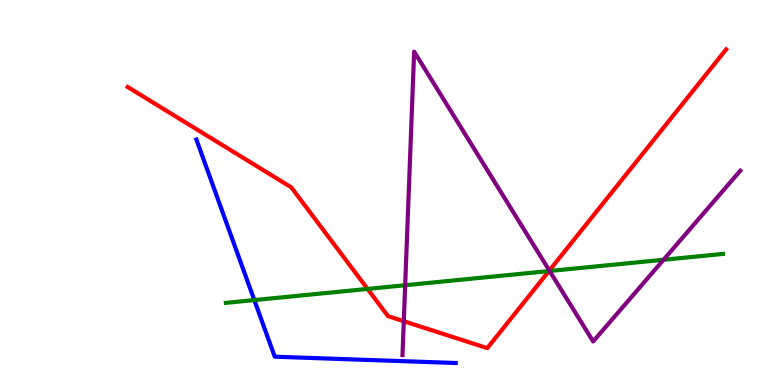[{'lines': ['blue', 'red'], 'intersections': []}, {'lines': ['green', 'red'], 'intersections': [{'x': 4.74, 'y': 2.5}, {'x': 7.08, 'y': 2.96}]}, {'lines': ['purple', 'red'], 'intersections': [{'x': 5.21, 'y': 1.66}, {'x': 7.09, 'y': 2.97}]}, {'lines': ['blue', 'green'], 'intersections': [{'x': 3.28, 'y': 2.21}]}, {'lines': ['blue', 'purple'], 'intersections': []}, {'lines': ['green', 'purple'], 'intersections': [{'x': 5.23, 'y': 2.59}, {'x': 7.09, 'y': 2.96}, {'x': 8.56, 'y': 3.25}]}]